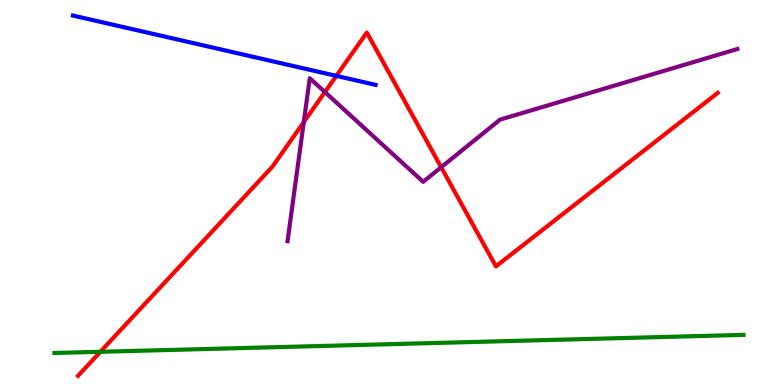[{'lines': ['blue', 'red'], 'intersections': [{'x': 4.34, 'y': 8.03}]}, {'lines': ['green', 'red'], 'intersections': [{'x': 1.3, 'y': 0.863}]}, {'lines': ['purple', 'red'], 'intersections': [{'x': 3.92, 'y': 6.83}, {'x': 4.19, 'y': 7.61}, {'x': 5.69, 'y': 5.66}]}, {'lines': ['blue', 'green'], 'intersections': []}, {'lines': ['blue', 'purple'], 'intersections': []}, {'lines': ['green', 'purple'], 'intersections': []}]